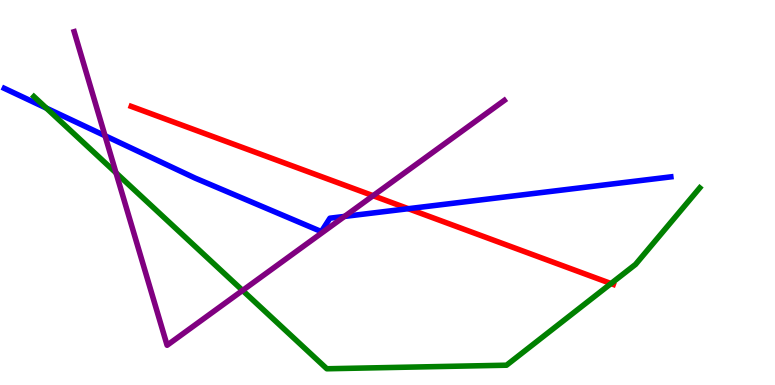[{'lines': ['blue', 'red'], 'intersections': [{'x': 5.27, 'y': 4.58}]}, {'lines': ['green', 'red'], 'intersections': [{'x': 7.88, 'y': 2.63}]}, {'lines': ['purple', 'red'], 'intersections': [{'x': 4.81, 'y': 4.92}]}, {'lines': ['blue', 'green'], 'intersections': [{'x': 0.598, 'y': 7.19}]}, {'lines': ['blue', 'purple'], 'intersections': [{'x': 1.35, 'y': 6.47}, {'x': 4.45, 'y': 4.38}]}, {'lines': ['green', 'purple'], 'intersections': [{'x': 1.5, 'y': 5.51}, {'x': 3.13, 'y': 2.46}]}]